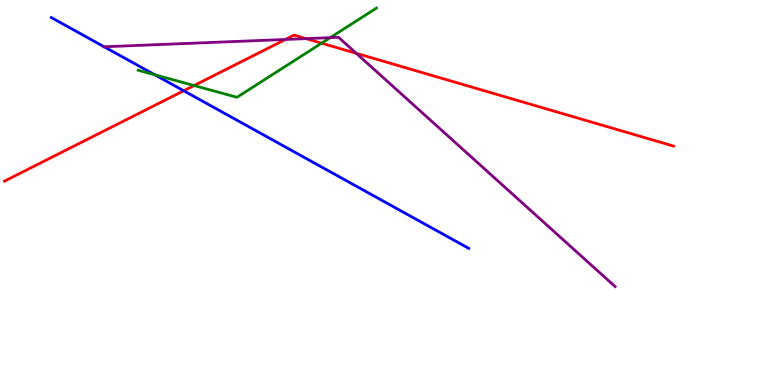[{'lines': ['blue', 'red'], 'intersections': [{'x': 2.37, 'y': 7.64}]}, {'lines': ['green', 'red'], 'intersections': [{'x': 2.5, 'y': 7.78}, {'x': 4.15, 'y': 8.88}]}, {'lines': ['purple', 'red'], 'intersections': [{'x': 3.68, 'y': 8.97}, {'x': 3.95, 'y': 9.0}, {'x': 4.6, 'y': 8.62}]}, {'lines': ['blue', 'green'], 'intersections': [{'x': 2.0, 'y': 8.06}]}, {'lines': ['blue', 'purple'], 'intersections': [{'x': 1.34, 'y': 8.79}]}, {'lines': ['green', 'purple'], 'intersections': [{'x': 4.26, 'y': 9.02}]}]